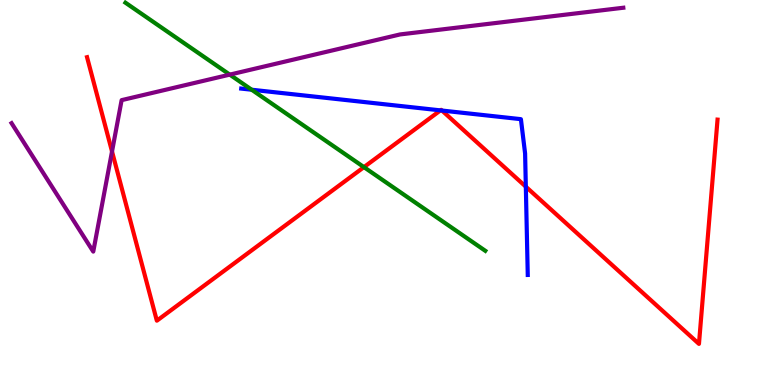[{'lines': ['blue', 'red'], 'intersections': [{'x': 5.68, 'y': 7.13}, {'x': 5.7, 'y': 7.13}, {'x': 6.78, 'y': 5.15}]}, {'lines': ['green', 'red'], 'intersections': [{'x': 4.7, 'y': 5.66}]}, {'lines': ['purple', 'red'], 'intersections': [{'x': 1.45, 'y': 6.07}]}, {'lines': ['blue', 'green'], 'intersections': [{'x': 3.25, 'y': 7.67}]}, {'lines': ['blue', 'purple'], 'intersections': []}, {'lines': ['green', 'purple'], 'intersections': [{'x': 2.96, 'y': 8.06}]}]